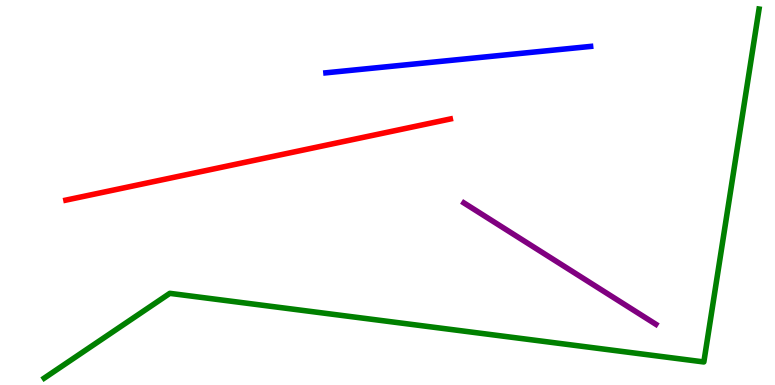[{'lines': ['blue', 'red'], 'intersections': []}, {'lines': ['green', 'red'], 'intersections': []}, {'lines': ['purple', 'red'], 'intersections': []}, {'lines': ['blue', 'green'], 'intersections': []}, {'lines': ['blue', 'purple'], 'intersections': []}, {'lines': ['green', 'purple'], 'intersections': []}]